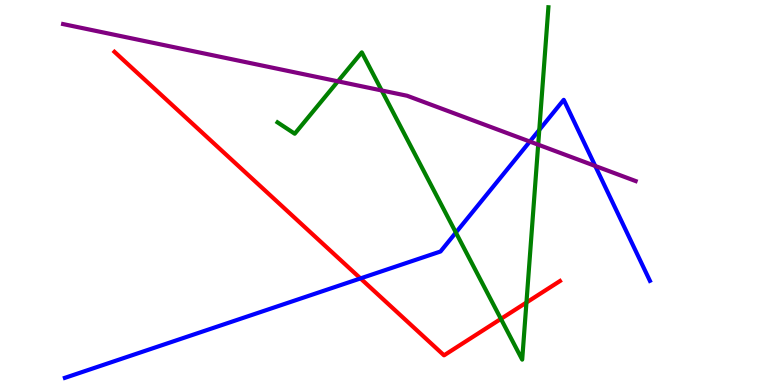[{'lines': ['blue', 'red'], 'intersections': [{'x': 4.65, 'y': 2.77}]}, {'lines': ['green', 'red'], 'intersections': [{'x': 6.46, 'y': 1.72}, {'x': 6.79, 'y': 2.14}]}, {'lines': ['purple', 'red'], 'intersections': []}, {'lines': ['blue', 'green'], 'intersections': [{'x': 5.88, 'y': 3.96}, {'x': 6.96, 'y': 6.63}]}, {'lines': ['blue', 'purple'], 'intersections': [{'x': 6.84, 'y': 6.32}, {'x': 7.68, 'y': 5.69}]}, {'lines': ['green', 'purple'], 'intersections': [{'x': 4.36, 'y': 7.89}, {'x': 4.93, 'y': 7.65}, {'x': 6.94, 'y': 6.24}]}]